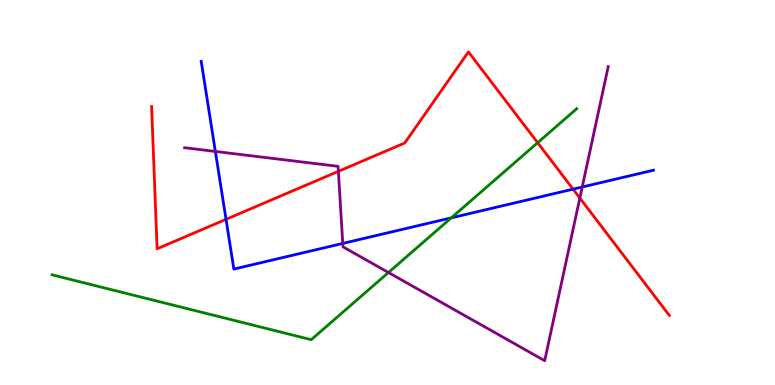[{'lines': ['blue', 'red'], 'intersections': [{'x': 2.92, 'y': 4.3}, {'x': 7.39, 'y': 5.09}]}, {'lines': ['green', 'red'], 'intersections': [{'x': 6.94, 'y': 6.29}]}, {'lines': ['purple', 'red'], 'intersections': [{'x': 4.37, 'y': 5.55}, {'x': 7.48, 'y': 4.86}]}, {'lines': ['blue', 'green'], 'intersections': [{'x': 5.82, 'y': 4.34}]}, {'lines': ['blue', 'purple'], 'intersections': [{'x': 2.78, 'y': 6.07}, {'x': 4.42, 'y': 3.68}, {'x': 7.51, 'y': 5.14}]}, {'lines': ['green', 'purple'], 'intersections': [{'x': 5.01, 'y': 2.92}]}]